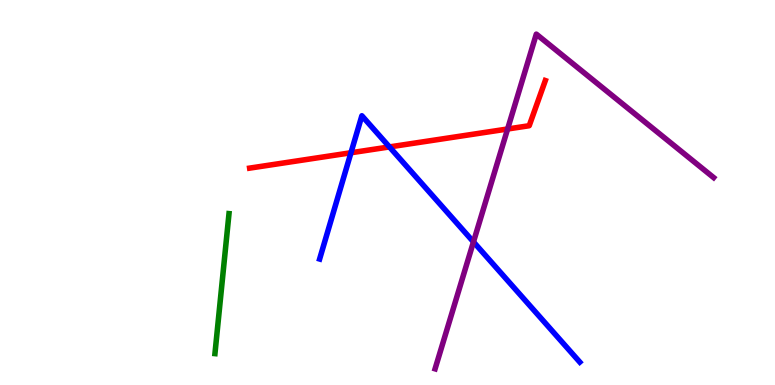[{'lines': ['blue', 'red'], 'intersections': [{'x': 4.53, 'y': 6.03}, {'x': 5.03, 'y': 6.18}]}, {'lines': ['green', 'red'], 'intersections': []}, {'lines': ['purple', 'red'], 'intersections': [{'x': 6.55, 'y': 6.65}]}, {'lines': ['blue', 'green'], 'intersections': []}, {'lines': ['blue', 'purple'], 'intersections': [{'x': 6.11, 'y': 3.72}]}, {'lines': ['green', 'purple'], 'intersections': []}]